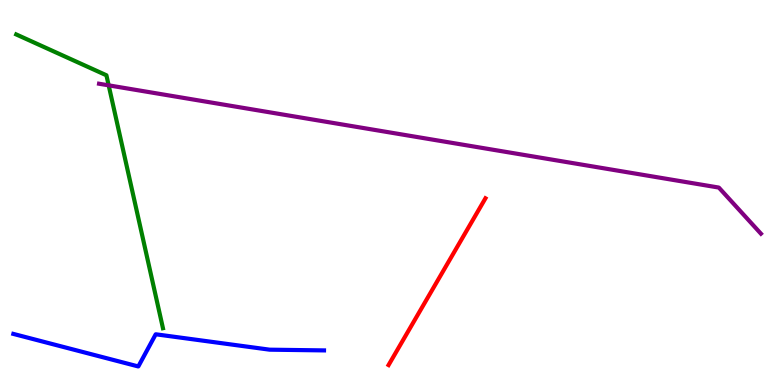[{'lines': ['blue', 'red'], 'intersections': []}, {'lines': ['green', 'red'], 'intersections': []}, {'lines': ['purple', 'red'], 'intersections': []}, {'lines': ['blue', 'green'], 'intersections': []}, {'lines': ['blue', 'purple'], 'intersections': []}, {'lines': ['green', 'purple'], 'intersections': [{'x': 1.4, 'y': 7.78}]}]